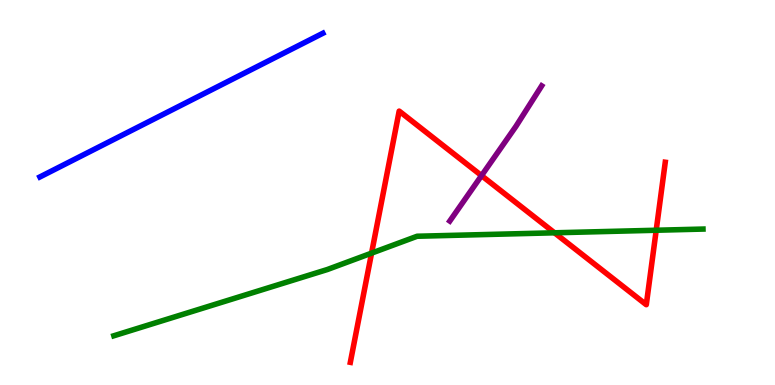[{'lines': ['blue', 'red'], 'intersections': []}, {'lines': ['green', 'red'], 'intersections': [{'x': 4.79, 'y': 3.43}, {'x': 7.16, 'y': 3.95}, {'x': 8.47, 'y': 4.02}]}, {'lines': ['purple', 'red'], 'intersections': [{'x': 6.21, 'y': 5.44}]}, {'lines': ['blue', 'green'], 'intersections': []}, {'lines': ['blue', 'purple'], 'intersections': []}, {'lines': ['green', 'purple'], 'intersections': []}]